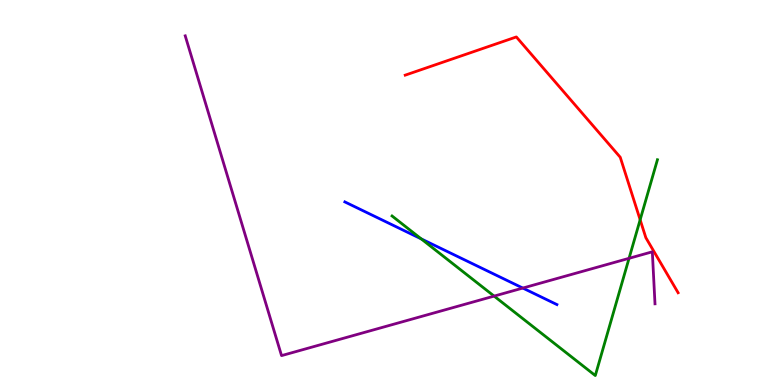[{'lines': ['blue', 'red'], 'intersections': []}, {'lines': ['green', 'red'], 'intersections': [{'x': 8.26, 'y': 4.29}]}, {'lines': ['purple', 'red'], 'intersections': []}, {'lines': ['blue', 'green'], 'intersections': [{'x': 5.44, 'y': 3.8}]}, {'lines': ['blue', 'purple'], 'intersections': [{'x': 6.75, 'y': 2.52}]}, {'lines': ['green', 'purple'], 'intersections': [{'x': 6.38, 'y': 2.31}, {'x': 8.12, 'y': 3.29}]}]